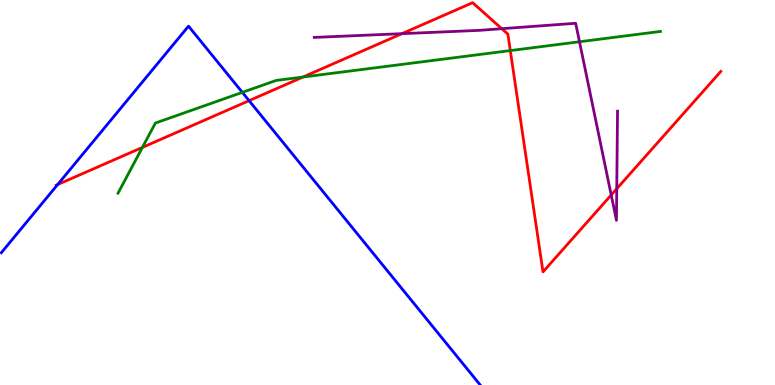[{'lines': ['blue', 'red'], 'intersections': [{'x': 0.744, 'y': 5.21}, {'x': 3.21, 'y': 7.39}]}, {'lines': ['green', 'red'], 'intersections': [{'x': 1.84, 'y': 6.17}, {'x': 3.91, 'y': 8.0}, {'x': 6.58, 'y': 8.69}]}, {'lines': ['purple', 'red'], 'intersections': [{'x': 5.19, 'y': 9.13}, {'x': 6.47, 'y': 9.25}, {'x': 7.89, 'y': 4.93}, {'x': 7.96, 'y': 5.1}]}, {'lines': ['blue', 'green'], 'intersections': [{'x': 3.13, 'y': 7.6}]}, {'lines': ['blue', 'purple'], 'intersections': []}, {'lines': ['green', 'purple'], 'intersections': [{'x': 7.48, 'y': 8.92}]}]